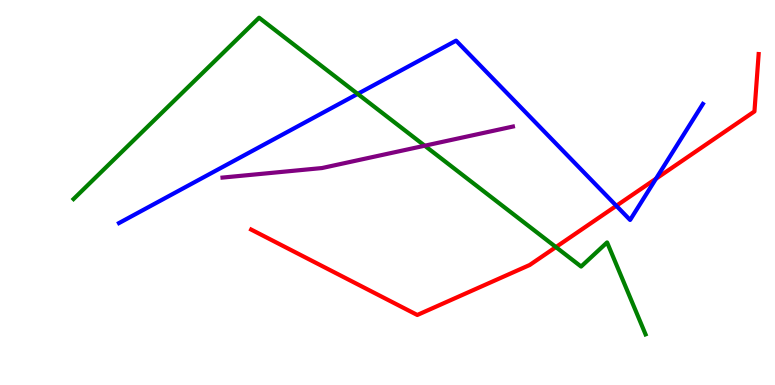[{'lines': ['blue', 'red'], 'intersections': [{'x': 7.95, 'y': 4.65}, {'x': 8.46, 'y': 5.36}]}, {'lines': ['green', 'red'], 'intersections': [{'x': 7.17, 'y': 3.58}]}, {'lines': ['purple', 'red'], 'intersections': []}, {'lines': ['blue', 'green'], 'intersections': [{'x': 4.62, 'y': 7.56}]}, {'lines': ['blue', 'purple'], 'intersections': []}, {'lines': ['green', 'purple'], 'intersections': [{'x': 5.48, 'y': 6.22}]}]